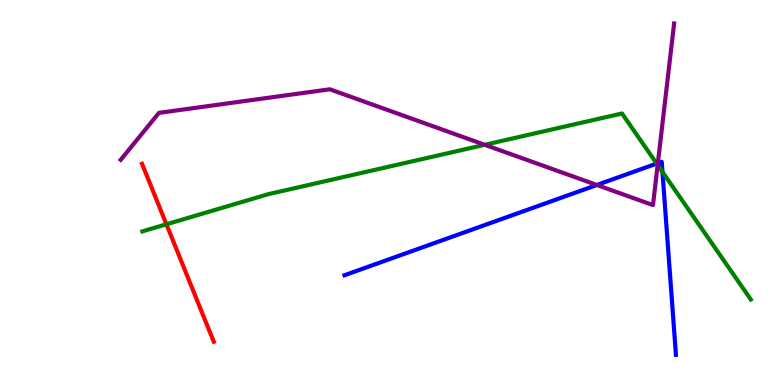[{'lines': ['blue', 'red'], 'intersections': []}, {'lines': ['green', 'red'], 'intersections': [{'x': 2.15, 'y': 4.17}]}, {'lines': ['purple', 'red'], 'intersections': []}, {'lines': ['blue', 'green'], 'intersections': [{'x': 8.47, 'y': 5.75}, {'x': 8.55, 'y': 5.53}]}, {'lines': ['blue', 'purple'], 'intersections': [{'x': 7.7, 'y': 5.2}, {'x': 8.49, 'y': 5.76}]}, {'lines': ['green', 'purple'], 'intersections': [{'x': 6.25, 'y': 6.24}, {'x': 8.49, 'y': 5.71}]}]